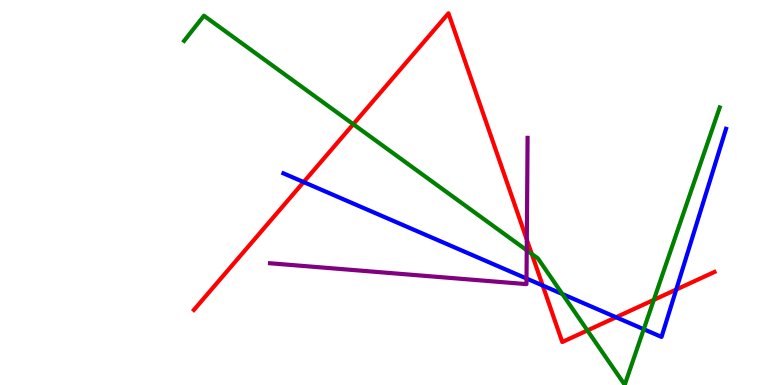[{'lines': ['blue', 'red'], 'intersections': [{'x': 3.92, 'y': 5.27}, {'x': 7.0, 'y': 2.58}, {'x': 7.95, 'y': 1.76}, {'x': 8.73, 'y': 2.48}]}, {'lines': ['green', 'red'], 'intersections': [{'x': 4.56, 'y': 6.77}, {'x': 6.86, 'y': 3.4}, {'x': 7.58, 'y': 1.42}, {'x': 8.44, 'y': 2.21}]}, {'lines': ['purple', 'red'], 'intersections': [{'x': 6.8, 'y': 3.78}]}, {'lines': ['blue', 'green'], 'intersections': [{'x': 7.26, 'y': 2.36}, {'x': 8.31, 'y': 1.45}]}, {'lines': ['blue', 'purple'], 'intersections': [{'x': 6.79, 'y': 2.77}]}, {'lines': ['green', 'purple'], 'intersections': [{'x': 6.8, 'y': 3.5}]}]